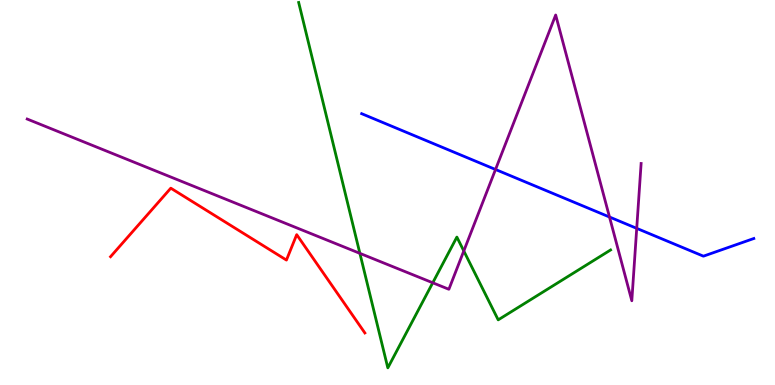[{'lines': ['blue', 'red'], 'intersections': []}, {'lines': ['green', 'red'], 'intersections': []}, {'lines': ['purple', 'red'], 'intersections': []}, {'lines': ['blue', 'green'], 'intersections': []}, {'lines': ['blue', 'purple'], 'intersections': [{'x': 6.39, 'y': 5.6}, {'x': 7.86, 'y': 4.36}, {'x': 8.22, 'y': 4.07}]}, {'lines': ['green', 'purple'], 'intersections': [{'x': 4.64, 'y': 3.42}, {'x': 5.58, 'y': 2.66}, {'x': 5.98, 'y': 3.48}]}]